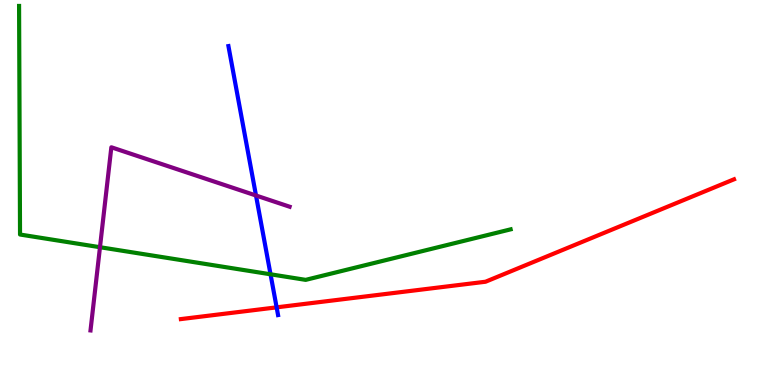[{'lines': ['blue', 'red'], 'intersections': [{'x': 3.57, 'y': 2.02}]}, {'lines': ['green', 'red'], 'intersections': []}, {'lines': ['purple', 'red'], 'intersections': []}, {'lines': ['blue', 'green'], 'intersections': [{'x': 3.49, 'y': 2.88}]}, {'lines': ['blue', 'purple'], 'intersections': [{'x': 3.3, 'y': 4.92}]}, {'lines': ['green', 'purple'], 'intersections': [{'x': 1.29, 'y': 3.58}]}]